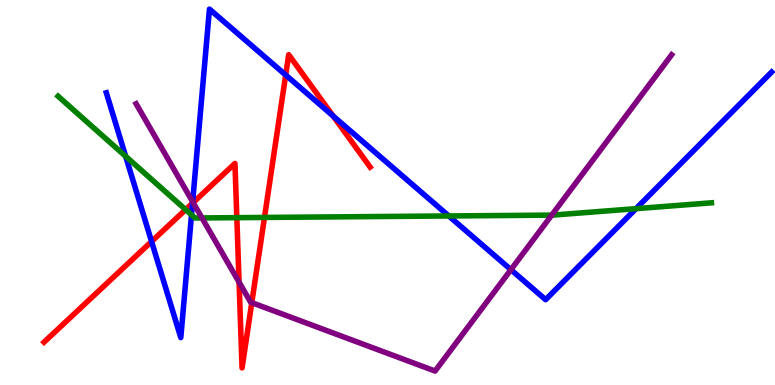[{'lines': ['blue', 'red'], 'intersections': [{'x': 1.96, 'y': 3.73}, {'x': 2.48, 'y': 4.72}, {'x': 3.69, 'y': 8.05}, {'x': 4.3, 'y': 6.99}]}, {'lines': ['green', 'red'], 'intersections': [{'x': 2.4, 'y': 4.56}, {'x': 3.06, 'y': 4.35}, {'x': 3.41, 'y': 4.35}]}, {'lines': ['purple', 'red'], 'intersections': [{'x': 2.49, 'y': 4.74}, {'x': 3.08, 'y': 2.67}, {'x': 3.25, 'y': 2.14}]}, {'lines': ['blue', 'green'], 'intersections': [{'x': 1.62, 'y': 5.94}, {'x': 2.47, 'y': 4.42}, {'x': 5.79, 'y': 4.39}, {'x': 8.21, 'y': 4.58}]}, {'lines': ['blue', 'purple'], 'intersections': [{'x': 2.49, 'y': 4.76}, {'x': 6.59, 'y': 3.0}]}, {'lines': ['green', 'purple'], 'intersections': [{'x': 2.61, 'y': 4.34}, {'x': 7.12, 'y': 4.41}]}]